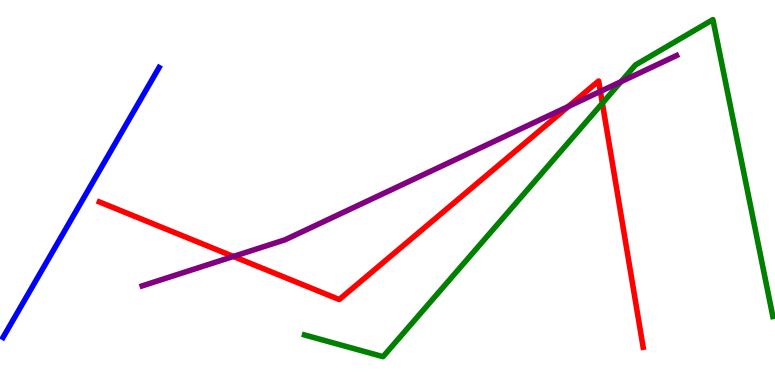[{'lines': ['blue', 'red'], 'intersections': []}, {'lines': ['green', 'red'], 'intersections': [{'x': 7.77, 'y': 7.32}]}, {'lines': ['purple', 'red'], 'intersections': [{'x': 3.01, 'y': 3.34}, {'x': 7.33, 'y': 7.24}, {'x': 7.75, 'y': 7.63}]}, {'lines': ['blue', 'green'], 'intersections': []}, {'lines': ['blue', 'purple'], 'intersections': []}, {'lines': ['green', 'purple'], 'intersections': [{'x': 8.01, 'y': 7.88}]}]